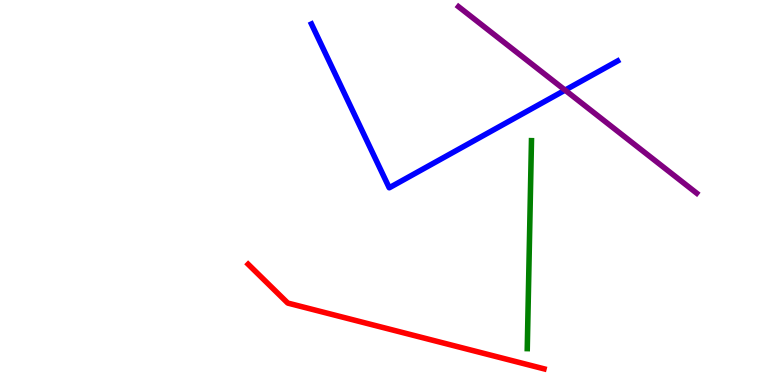[{'lines': ['blue', 'red'], 'intersections': []}, {'lines': ['green', 'red'], 'intersections': []}, {'lines': ['purple', 'red'], 'intersections': []}, {'lines': ['blue', 'green'], 'intersections': []}, {'lines': ['blue', 'purple'], 'intersections': [{'x': 7.29, 'y': 7.66}]}, {'lines': ['green', 'purple'], 'intersections': []}]